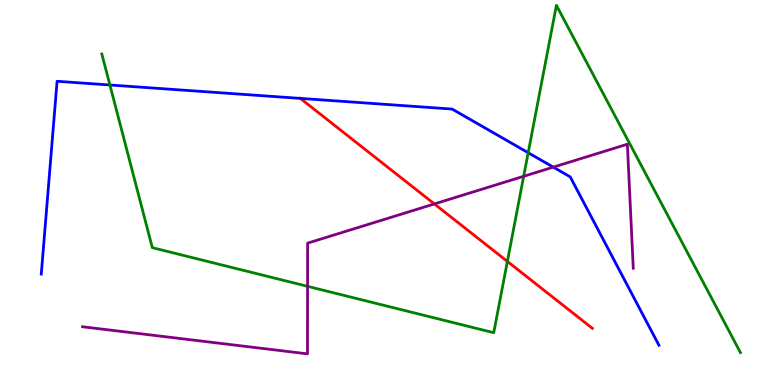[{'lines': ['blue', 'red'], 'intersections': [{'x': 3.88, 'y': 7.44}]}, {'lines': ['green', 'red'], 'intersections': [{'x': 6.55, 'y': 3.21}]}, {'lines': ['purple', 'red'], 'intersections': [{'x': 5.6, 'y': 4.7}]}, {'lines': ['blue', 'green'], 'intersections': [{'x': 1.42, 'y': 7.79}, {'x': 6.82, 'y': 6.03}]}, {'lines': ['blue', 'purple'], 'intersections': [{'x': 7.14, 'y': 5.66}]}, {'lines': ['green', 'purple'], 'intersections': [{'x': 3.97, 'y': 2.56}, {'x': 6.76, 'y': 5.42}]}]